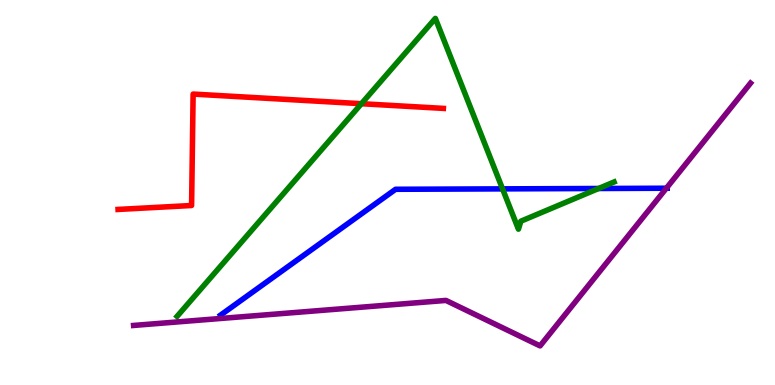[{'lines': ['blue', 'red'], 'intersections': []}, {'lines': ['green', 'red'], 'intersections': [{'x': 4.66, 'y': 7.31}]}, {'lines': ['purple', 'red'], 'intersections': []}, {'lines': ['blue', 'green'], 'intersections': [{'x': 6.48, 'y': 5.09}, {'x': 7.72, 'y': 5.1}]}, {'lines': ['blue', 'purple'], 'intersections': [{'x': 8.6, 'y': 5.11}]}, {'lines': ['green', 'purple'], 'intersections': []}]